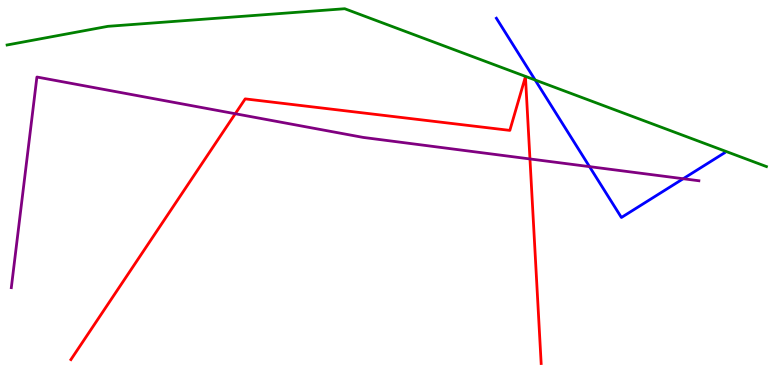[{'lines': ['blue', 'red'], 'intersections': []}, {'lines': ['green', 'red'], 'intersections': []}, {'lines': ['purple', 'red'], 'intersections': [{'x': 3.04, 'y': 7.05}, {'x': 6.84, 'y': 5.87}]}, {'lines': ['blue', 'green'], 'intersections': [{'x': 6.91, 'y': 7.92}]}, {'lines': ['blue', 'purple'], 'intersections': [{'x': 7.61, 'y': 5.67}, {'x': 8.82, 'y': 5.36}]}, {'lines': ['green', 'purple'], 'intersections': []}]